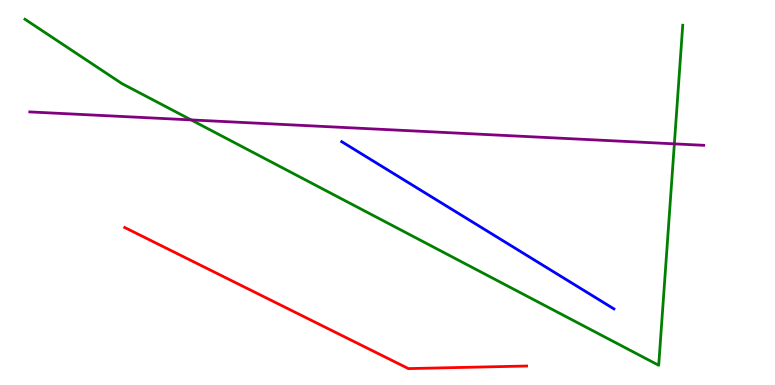[{'lines': ['blue', 'red'], 'intersections': []}, {'lines': ['green', 'red'], 'intersections': []}, {'lines': ['purple', 'red'], 'intersections': []}, {'lines': ['blue', 'green'], 'intersections': []}, {'lines': ['blue', 'purple'], 'intersections': []}, {'lines': ['green', 'purple'], 'intersections': [{'x': 2.47, 'y': 6.89}, {'x': 8.7, 'y': 6.26}]}]